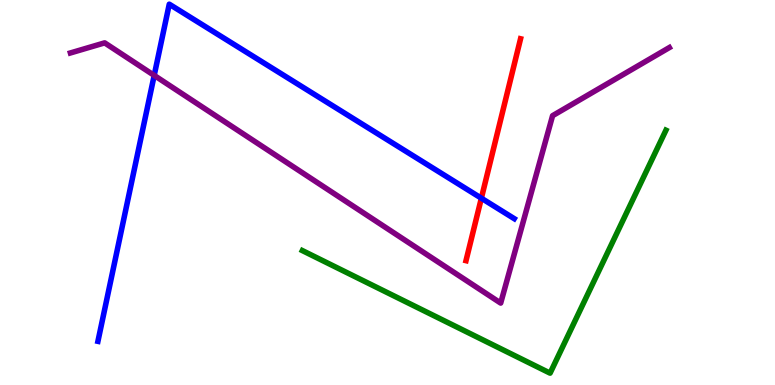[{'lines': ['blue', 'red'], 'intersections': [{'x': 6.21, 'y': 4.85}]}, {'lines': ['green', 'red'], 'intersections': []}, {'lines': ['purple', 'red'], 'intersections': []}, {'lines': ['blue', 'green'], 'intersections': []}, {'lines': ['blue', 'purple'], 'intersections': [{'x': 1.99, 'y': 8.04}]}, {'lines': ['green', 'purple'], 'intersections': []}]